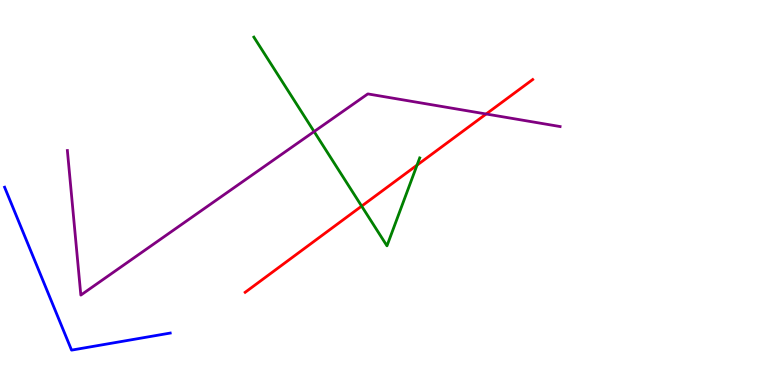[{'lines': ['blue', 'red'], 'intersections': []}, {'lines': ['green', 'red'], 'intersections': [{'x': 4.67, 'y': 4.65}, {'x': 5.38, 'y': 5.71}]}, {'lines': ['purple', 'red'], 'intersections': [{'x': 6.27, 'y': 7.04}]}, {'lines': ['blue', 'green'], 'intersections': []}, {'lines': ['blue', 'purple'], 'intersections': []}, {'lines': ['green', 'purple'], 'intersections': [{'x': 4.05, 'y': 6.58}]}]